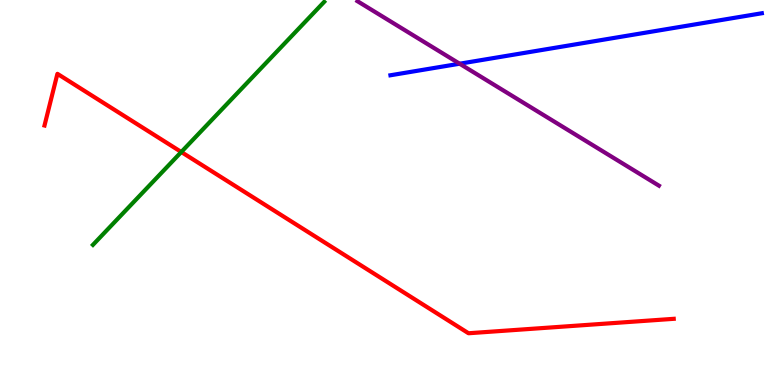[{'lines': ['blue', 'red'], 'intersections': []}, {'lines': ['green', 'red'], 'intersections': [{'x': 2.34, 'y': 6.05}]}, {'lines': ['purple', 'red'], 'intersections': []}, {'lines': ['blue', 'green'], 'intersections': []}, {'lines': ['blue', 'purple'], 'intersections': [{'x': 5.93, 'y': 8.34}]}, {'lines': ['green', 'purple'], 'intersections': []}]